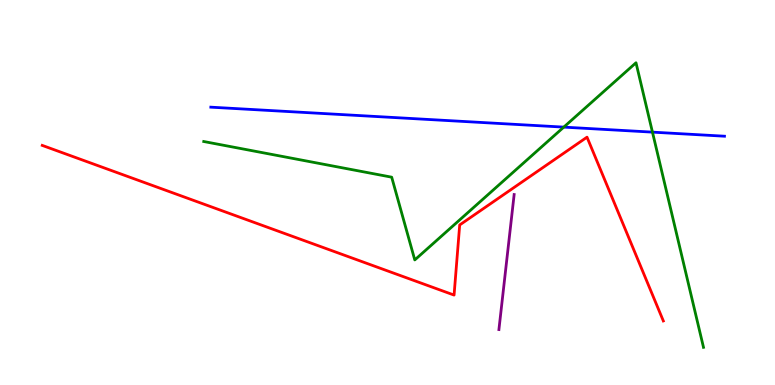[{'lines': ['blue', 'red'], 'intersections': []}, {'lines': ['green', 'red'], 'intersections': []}, {'lines': ['purple', 'red'], 'intersections': []}, {'lines': ['blue', 'green'], 'intersections': [{'x': 7.27, 'y': 6.7}, {'x': 8.42, 'y': 6.57}]}, {'lines': ['blue', 'purple'], 'intersections': []}, {'lines': ['green', 'purple'], 'intersections': []}]